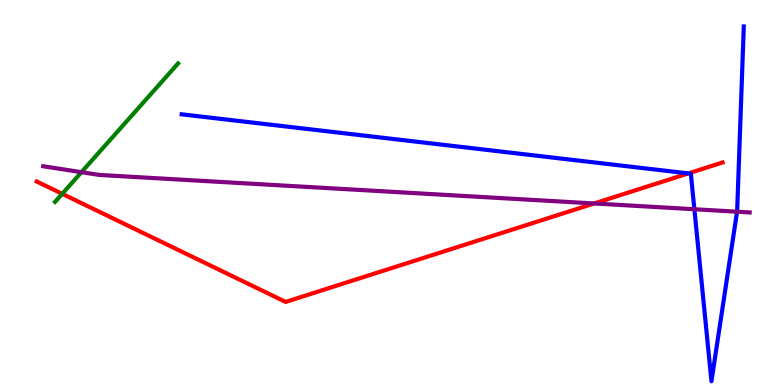[{'lines': ['blue', 'red'], 'intersections': [{'x': 8.88, 'y': 5.5}]}, {'lines': ['green', 'red'], 'intersections': [{'x': 0.803, 'y': 4.97}]}, {'lines': ['purple', 'red'], 'intersections': [{'x': 7.67, 'y': 4.72}]}, {'lines': ['blue', 'green'], 'intersections': []}, {'lines': ['blue', 'purple'], 'intersections': [{'x': 8.96, 'y': 4.57}, {'x': 9.51, 'y': 4.5}]}, {'lines': ['green', 'purple'], 'intersections': [{'x': 1.05, 'y': 5.53}]}]